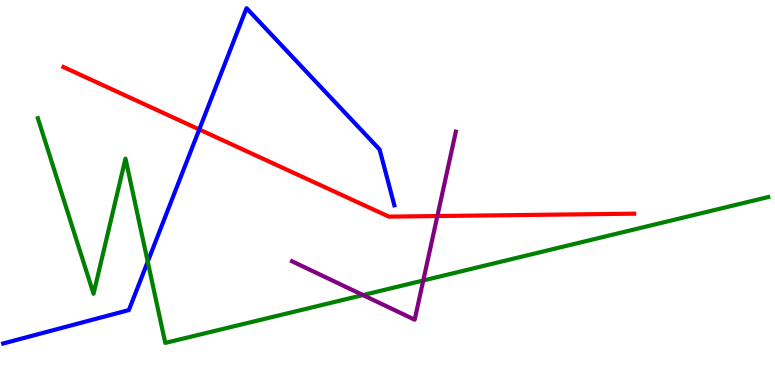[{'lines': ['blue', 'red'], 'intersections': [{'x': 2.57, 'y': 6.64}]}, {'lines': ['green', 'red'], 'intersections': []}, {'lines': ['purple', 'red'], 'intersections': [{'x': 5.64, 'y': 4.39}]}, {'lines': ['blue', 'green'], 'intersections': [{'x': 1.91, 'y': 3.2}]}, {'lines': ['blue', 'purple'], 'intersections': []}, {'lines': ['green', 'purple'], 'intersections': [{'x': 4.68, 'y': 2.34}, {'x': 5.46, 'y': 2.71}]}]